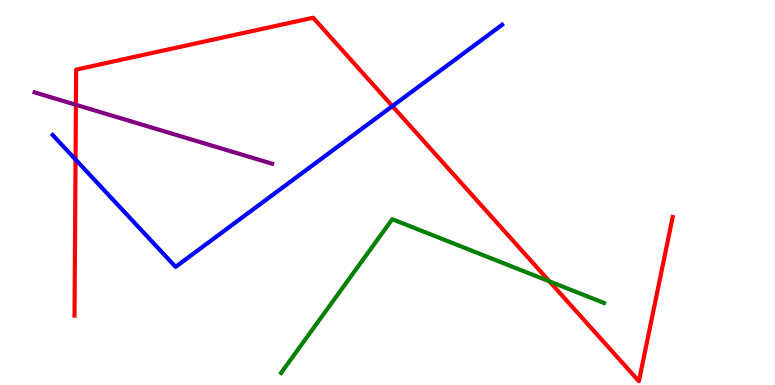[{'lines': ['blue', 'red'], 'intersections': [{'x': 0.975, 'y': 5.86}, {'x': 5.06, 'y': 7.24}]}, {'lines': ['green', 'red'], 'intersections': [{'x': 7.09, 'y': 2.69}]}, {'lines': ['purple', 'red'], 'intersections': [{'x': 0.98, 'y': 7.28}]}, {'lines': ['blue', 'green'], 'intersections': []}, {'lines': ['blue', 'purple'], 'intersections': []}, {'lines': ['green', 'purple'], 'intersections': []}]